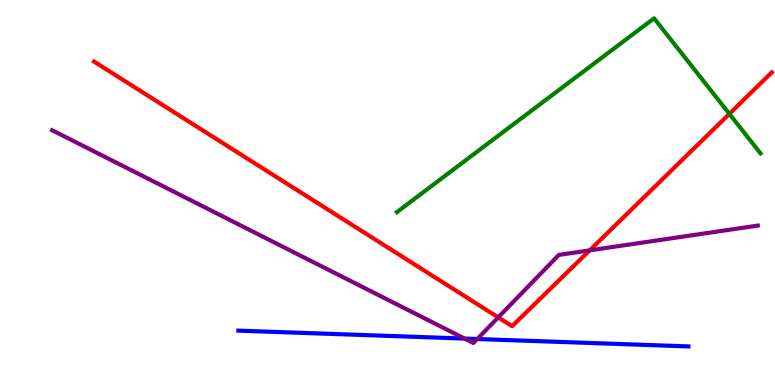[{'lines': ['blue', 'red'], 'intersections': []}, {'lines': ['green', 'red'], 'intersections': [{'x': 9.41, 'y': 7.04}]}, {'lines': ['purple', 'red'], 'intersections': [{'x': 6.43, 'y': 1.76}, {'x': 7.61, 'y': 3.5}]}, {'lines': ['blue', 'green'], 'intersections': []}, {'lines': ['blue', 'purple'], 'intersections': [{'x': 6.0, 'y': 1.21}, {'x': 6.16, 'y': 1.19}]}, {'lines': ['green', 'purple'], 'intersections': []}]